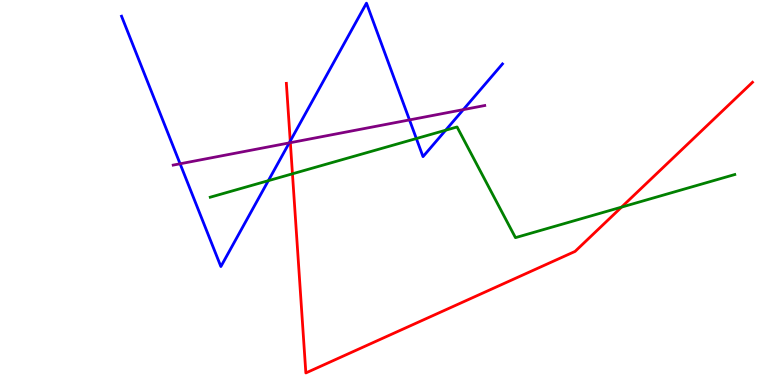[{'lines': ['blue', 'red'], 'intersections': [{'x': 3.75, 'y': 6.34}]}, {'lines': ['green', 'red'], 'intersections': [{'x': 3.77, 'y': 5.49}, {'x': 8.02, 'y': 4.62}]}, {'lines': ['purple', 'red'], 'intersections': [{'x': 3.75, 'y': 6.29}]}, {'lines': ['blue', 'green'], 'intersections': [{'x': 3.46, 'y': 5.31}, {'x': 5.37, 'y': 6.4}, {'x': 5.75, 'y': 6.62}]}, {'lines': ['blue', 'purple'], 'intersections': [{'x': 2.32, 'y': 5.75}, {'x': 3.73, 'y': 6.29}, {'x': 5.28, 'y': 6.89}, {'x': 5.98, 'y': 7.15}]}, {'lines': ['green', 'purple'], 'intersections': []}]